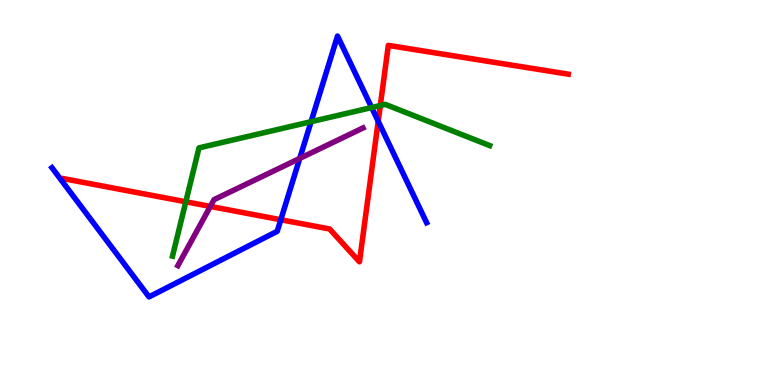[{'lines': ['blue', 'red'], 'intersections': [{'x': 3.62, 'y': 4.29}, {'x': 4.88, 'y': 6.85}]}, {'lines': ['green', 'red'], 'intersections': [{'x': 2.4, 'y': 4.76}, {'x': 4.91, 'y': 7.26}]}, {'lines': ['purple', 'red'], 'intersections': [{'x': 2.71, 'y': 4.64}]}, {'lines': ['blue', 'green'], 'intersections': [{'x': 4.01, 'y': 6.84}, {'x': 4.8, 'y': 7.21}]}, {'lines': ['blue', 'purple'], 'intersections': [{'x': 3.87, 'y': 5.89}]}, {'lines': ['green', 'purple'], 'intersections': []}]